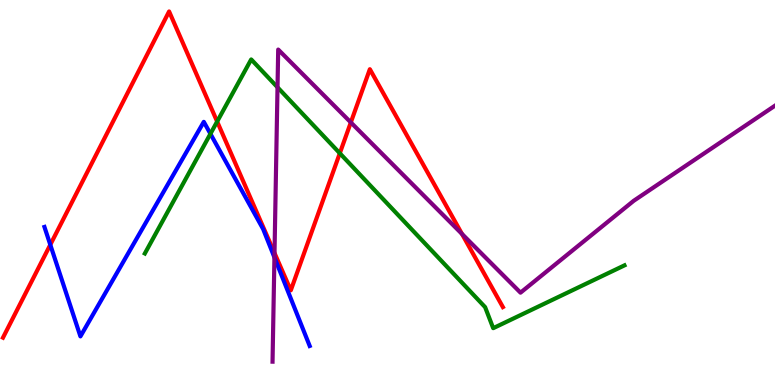[{'lines': ['blue', 'red'], 'intersections': [{'x': 0.649, 'y': 3.64}]}, {'lines': ['green', 'red'], 'intersections': [{'x': 2.8, 'y': 6.84}, {'x': 4.38, 'y': 6.02}]}, {'lines': ['purple', 'red'], 'intersections': [{'x': 3.54, 'y': 3.43}, {'x': 4.53, 'y': 6.82}, {'x': 5.96, 'y': 3.92}]}, {'lines': ['blue', 'green'], 'intersections': [{'x': 2.72, 'y': 6.52}]}, {'lines': ['blue', 'purple'], 'intersections': [{'x': 3.54, 'y': 3.31}]}, {'lines': ['green', 'purple'], 'intersections': [{'x': 3.58, 'y': 7.73}]}]